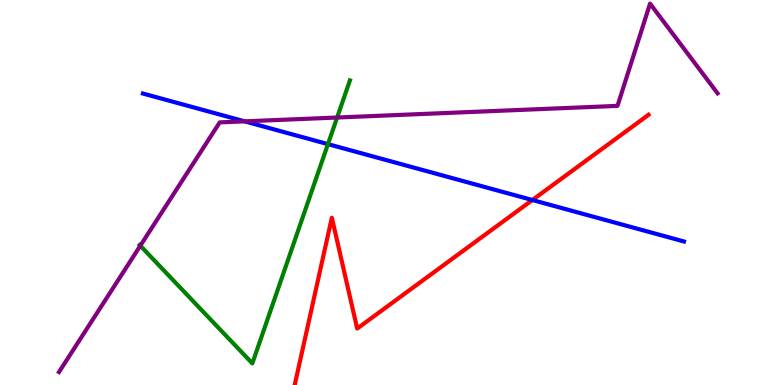[{'lines': ['blue', 'red'], 'intersections': [{'x': 6.87, 'y': 4.8}]}, {'lines': ['green', 'red'], 'intersections': []}, {'lines': ['purple', 'red'], 'intersections': []}, {'lines': ['blue', 'green'], 'intersections': [{'x': 4.23, 'y': 6.26}]}, {'lines': ['blue', 'purple'], 'intersections': [{'x': 3.16, 'y': 6.85}]}, {'lines': ['green', 'purple'], 'intersections': [{'x': 1.81, 'y': 3.62}, {'x': 4.35, 'y': 6.95}]}]